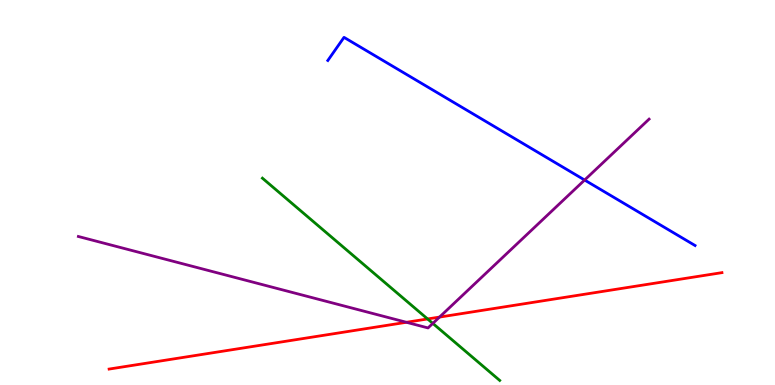[{'lines': ['blue', 'red'], 'intersections': []}, {'lines': ['green', 'red'], 'intersections': [{'x': 5.52, 'y': 1.72}]}, {'lines': ['purple', 'red'], 'intersections': [{'x': 5.24, 'y': 1.63}, {'x': 5.67, 'y': 1.76}]}, {'lines': ['blue', 'green'], 'intersections': []}, {'lines': ['blue', 'purple'], 'intersections': [{'x': 7.54, 'y': 5.32}]}, {'lines': ['green', 'purple'], 'intersections': [{'x': 5.58, 'y': 1.6}]}]